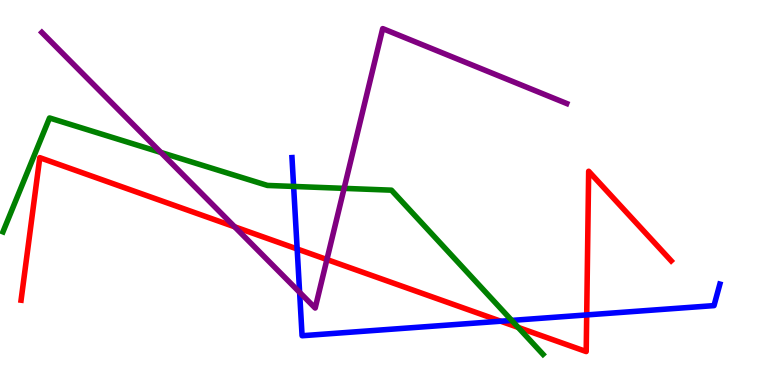[{'lines': ['blue', 'red'], 'intersections': [{'x': 3.83, 'y': 3.53}, {'x': 6.46, 'y': 1.66}, {'x': 7.57, 'y': 1.82}]}, {'lines': ['green', 'red'], 'intersections': [{'x': 6.69, 'y': 1.5}]}, {'lines': ['purple', 'red'], 'intersections': [{'x': 3.03, 'y': 4.11}, {'x': 4.22, 'y': 3.26}]}, {'lines': ['blue', 'green'], 'intersections': [{'x': 3.79, 'y': 5.16}, {'x': 6.6, 'y': 1.68}]}, {'lines': ['blue', 'purple'], 'intersections': [{'x': 3.87, 'y': 2.41}]}, {'lines': ['green', 'purple'], 'intersections': [{'x': 2.08, 'y': 6.04}, {'x': 4.44, 'y': 5.11}]}]